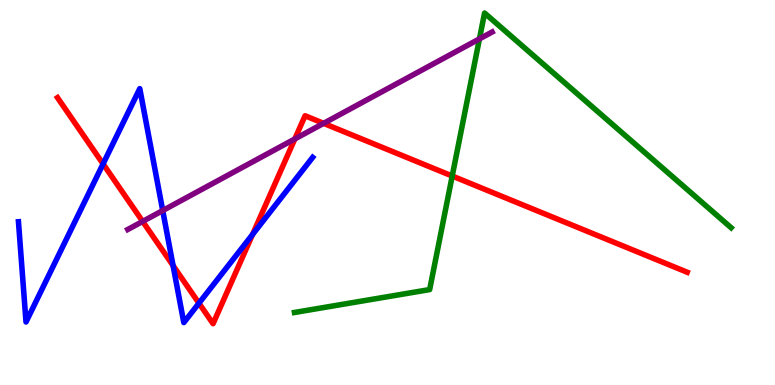[{'lines': ['blue', 'red'], 'intersections': [{'x': 1.33, 'y': 5.74}, {'x': 2.23, 'y': 3.1}, {'x': 2.57, 'y': 2.12}, {'x': 3.26, 'y': 3.91}]}, {'lines': ['green', 'red'], 'intersections': [{'x': 5.84, 'y': 5.43}]}, {'lines': ['purple', 'red'], 'intersections': [{'x': 1.84, 'y': 4.25}, {'x': 3.8, 'y': 6.39}, {'x': 4.18, 'y': 6.8}]}, {'lines': ['blue', 'green'], 'intersections': []}, {'lines': ['blue', 'purple'], 'intersections': [{'x': 2.1, 'y': 4.53}]}, {'lines': ['green', 'purple'], 'intersections': [{'x': 6.19, 'y': 8.99}]}]